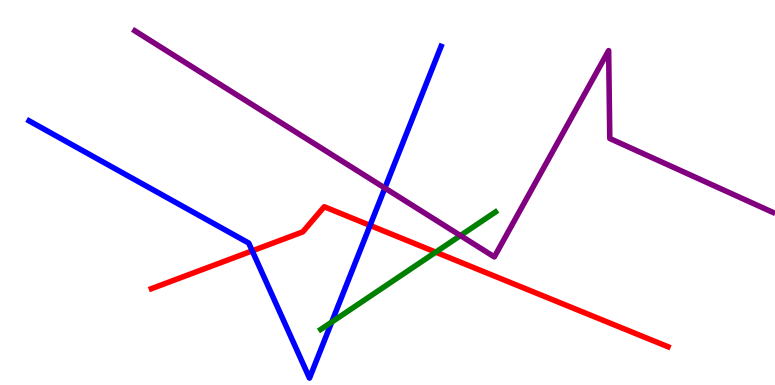[{'lines': ['blue', 'red'], 'intersections': [{'x': 3.25, 'y': 3.48}, {'x': 4.77, 'y': 4.15}]}, {'lines': ['green', 'red'], 'intersections': [{'x': 5.62, 'y': 3.45}]}, {'lines': ['purple', 'red'], 'intersections': []}, {'lines': ['blue', 'green'], 'intersections': [{'x': 4.28, 'y': 1.63}]}, {'lines': ['blue', 'purple'], 'intersections': [{'x': 4.97, 'y': 5.12}]}, {'lines': ['green', 'purple'], 'intersections': [{'x': 5.94, 'y': 3.88}]}]